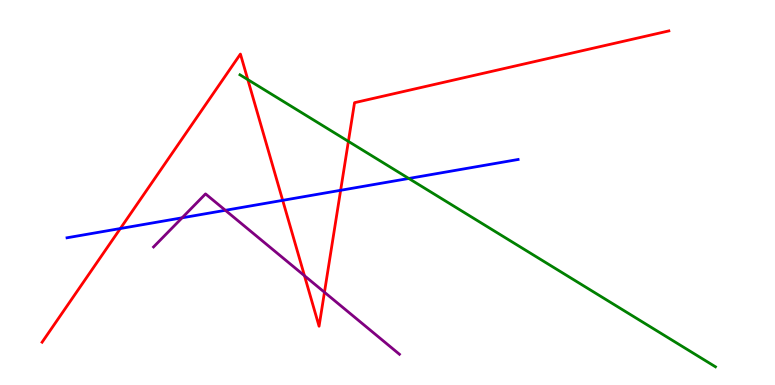[{'lines': ['blue', 'red'], 'intersections': [{'x': 1.55, 'y': 4.06}, {'x': 3.65, 'y': 4.8}, {'x': 4.4, 'y': 5.06}]}, {'lines': ['green', 'red'], 'intersections': [{'x': 3.2, 'y': 7.93}, {'x': 4.5, 'y': 6.33}]}, {'lines': ['purple', 'red'], 'intersections': [{'x': 3.93, 'y': 2.84}, {'x': 4.19, 'y': 2.41}]}, {'lines': ['blue', 'green'], 'intersections': [{'x': 5.27, 'y': 5.36}]}, {'lines': ['blue', 'purple'], 'intersections': [{'x': 2.35, 'y': 4.34}, {'x': 2.91, 'y': 4.54}]}, {'lines': ['green', 'purple'], 'intersections': []}]